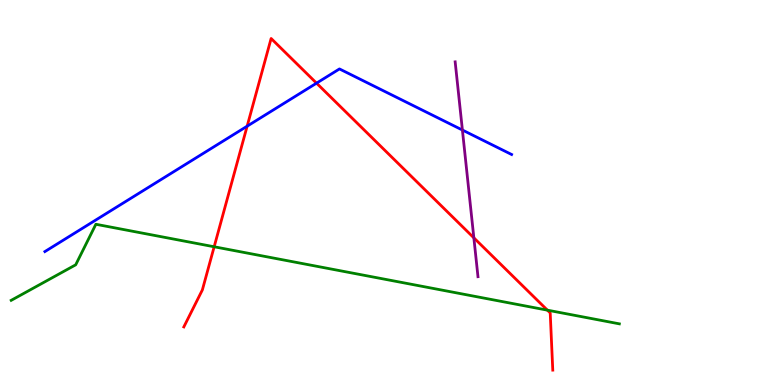[{'lines': ['blue', 'red'], 'intersections': [{'x': 3.19, 'y': 6.72}, {'x': 4.08, 'y': 7.84}]}, {'lines': ['green', 'red'], 'intersections': [{'x': 2.76, 'y': 3.59}, {'x': 7.06, 'y': 1.94}]}, {'lines': ['purple', 'red'], 'intersections': [{'x': 6.11, 'y': 3.82}]}, {'lines': ['blue', 'green'], 'intersections': []}, {'lines': ['blue', 'purple'], 'intersections': [{'x': 5.97, 'y': 6.62}]}, {'lines': ['green', 'purple'], 'intersections': []}]